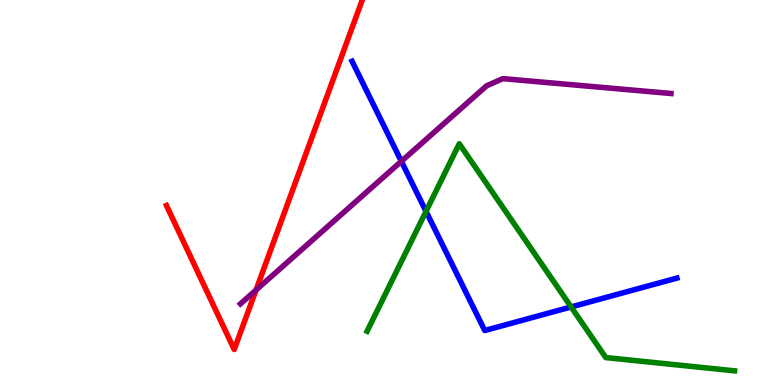[{'lines': ['blue', 'red'], 'intersections': []}, {'lines': ['green', 'red'], 'intersections': []}, {'lines': ['purple', 'red'], 'intersections': [{'x': 3.3, 'y': 2.47}]}, {'lines': ['blue', 'green'], 'intersections': [{'x': 5.5, 'y': 4.51}, {'x': 7.37, 'y': 2.03}]}, {'lines': ['blue', 'purple'], 'intersections': [{'x': 5.18, 'y': 5.81}]}, {'lines': ['green', 'purple'], 'intersections': []}]